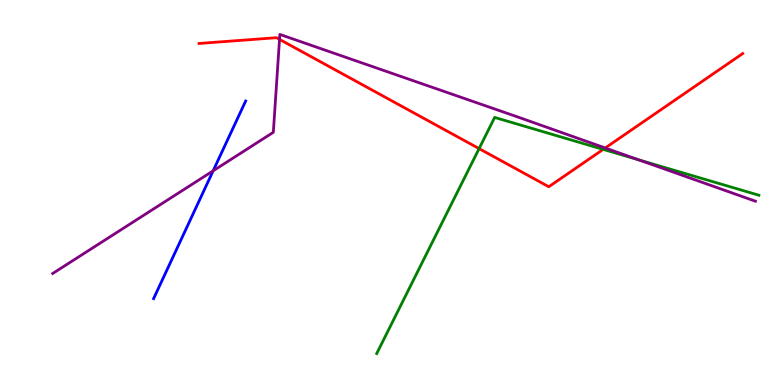[{'lines': ['blue', 'red'], 'intersections': []}, {'lines': ['green', 'red'], 'intersections': [{'x': 6.18, 'y': 6.14}, {'x': 7.78, 'y': 6.12}]}, {'lines': ['purple', 'red'], 'intersections': [{'x': 3.61, 'y': 8.98}, {'x': 7.81, 'y': 6.16}]}, {'lines': ['blue', 'green'], 'intersections': []}, {'lines': ['blue', 'purple'], 'intersections': [{'x': 2.75, 'y': 5.56}]}, {'lines': ['green', 'purple'], 'intersections': [{'x': 8.24, 'y': 5.85}]}]